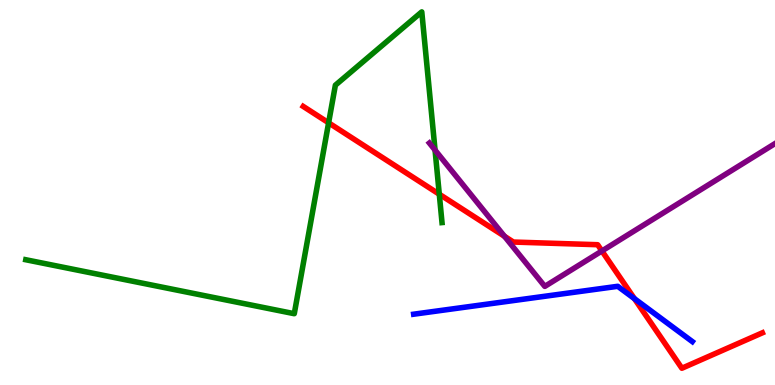[{'lines': ['blue', 'red'], 'intersections': [{'x': 8.19, 'y': 2.24}]}, {'lines': ['green', 'red'], 'intersections': [{'x': 4.24, 'y': 6.81}, {'x': 5.67, 'y': 4.96}]}, {'lines': ['purple', 'red'], 'intersections': [{'x': 6.51, 'y': 3.86}, {'x': 7.77, 'y': 3.48}]}, {'lines': ['blue', 'green'], 'intersections': []}, {'lines': ['blue', 'purple'], 'intersections': []}, {'lines': ['green', 'purple'], 'intersections': [{'x': 5.61, 'y': 6.1}]}]